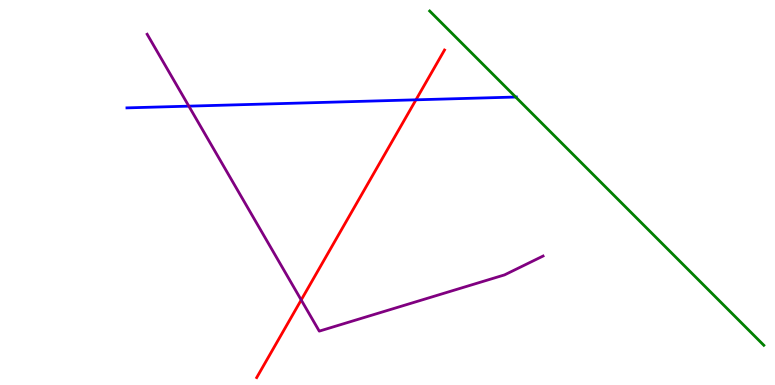[{'lines': ['blue', 'red'], 'intersections': [{'x': 5.37, 'y': 7.41}]}, {'lines': ['green', 'red'], 'intersections': []}, {'lines': ['purple', 'red'], 'intersections': [{'x': 3.89, 'y': 2.21}]}, {'lines': ['blue', 'green'], 'intersections': [{'x': 6.65, 'y': 7.48}]}, {'lines': ['blue', 'purple'], 'intersections': [{'x': 2.44, 'y': 7.24}]}, {'lines': ['green', 'purple'], 'intersections': []}]